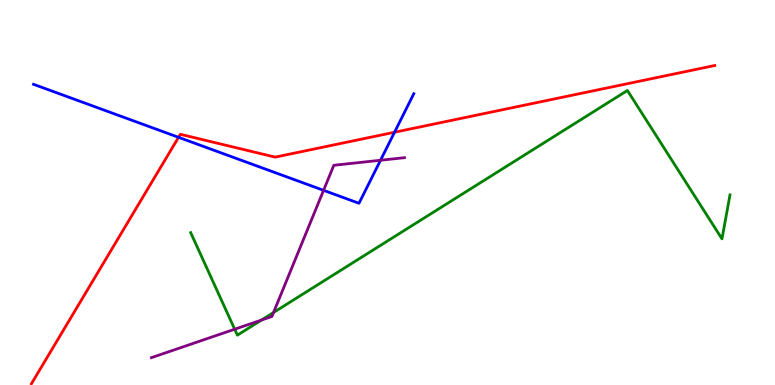[{'lines': ['blue', 'red'], 'intersections': [{'x': 2.3, 'y': 6.43}, {'x': 5.09, 'y': 6.57}]}, {'lines': ['green', 'red'], 'intersections': []}, {'lines': ['purple', 'red'], 'intersections': []}, {'lines': ['blue', 'green'], 'intersections': []}, {'lines': ['blue', 'purple'], 'intersections': [{'x': 4.18, 'y': 5.06}, {'x': 4.91, 'y': 5.84}]}, {'lines': ['green', 'purple'], 'intersections': [{'x': 3.03, 'y': 1.45}, {'x': 3.37, 'y': 1.69}, {'x': 3.53, 'y': 1.88}]}]